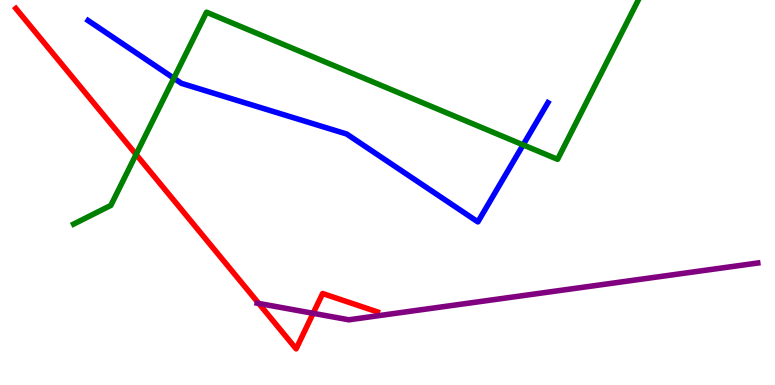[{'lines': ['blue', 'red'], 'intersections': []}, {'lines': ['green', 'red'], 'intersections': [{'x': 1.76, 'y': 5.99}]}, {'lines': ['purple', 'red'], 'intersections': [{'x': 3.34, 'y': 2.12}, {'x': 4.04, 'y': 1.86}]}, {'lines': ['blue', 'green'], 'intersections': [{'x': 2.24, 'y': 7.97}, {'x': 6.75, 'y': 6.24}]}, {'lines': ['blue', 'purple'], 'intersections': []}, {'lines': ['green', 'purple'], 'intersections': []}]